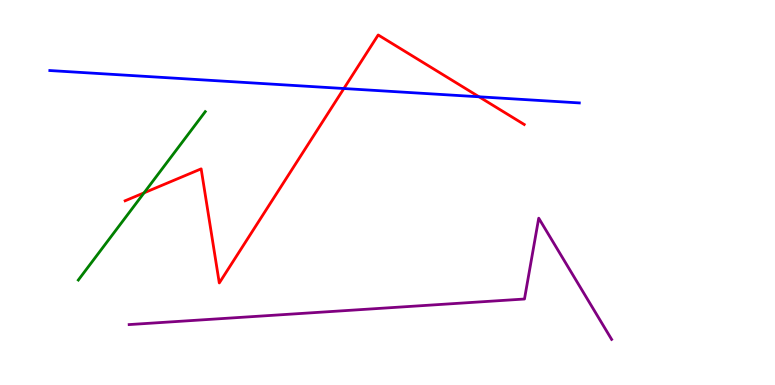[{'lines': ['blue', 'red'], 'intersections': [{'x': 4.44, 'y': 7.7}, {'x': 6.18, 'y': 7.49}]}, {'lines': ['green', 'red'], 'intersections': [{'x': 1.86, 'y': 4.99}]}, {'lines': ['purple', 'red'], 'intersections': []}, {'lines': ['blue', 'green'], 'intersections': []}, {'lines': ['blue', 'purple'], 'intersections': []}, {'lines': ['green', 'purple'], 'intersections': []}]